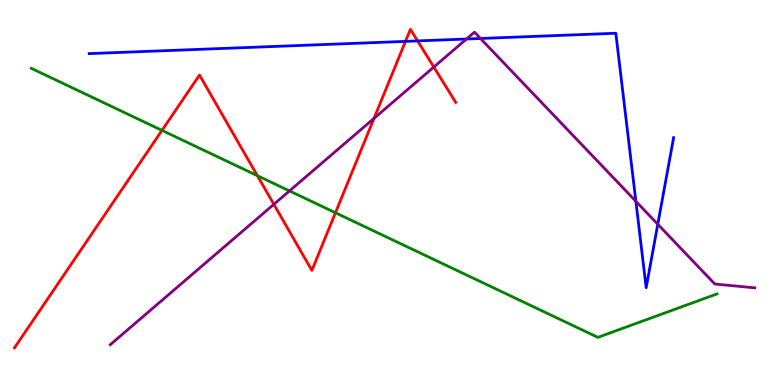[{'lines': ['blue', 'red'], 'intersections': [{'x': 5.23, 'y': 8.93}, {'x': 5.39, 'y': 8.94}]}, {'lines': ['green', 'red'], 'intersections': [{'x': 2.09, 'y': 6.61}, {'x': 3.32, 'y': 5.44}, {'x': 4.33, 'y': 4.47}]}, {'lines': ['purple', 'red'], 'intersections': [{'x': 3.53, 'y': 4.69}, {'x': 4.83, 'y': 6.93}, {'x': 5.6, 'y': 8.26}]}, {'lines': ['blue', 'green'], 'intersections': []}, {'lines': ['blue', 'purple'], 'intersections': [{'x': 6.02, 'y': 8.99}, {'x': 6.2, 'y': 9.0}, {'x': 8.2, 'y': 4.77}, {'x': 8.49, 'y': 4.18}]}, {'lines': ['green', 'purple'], 'intersections': [{'x': 3.74, 'y': 5.04}]}]